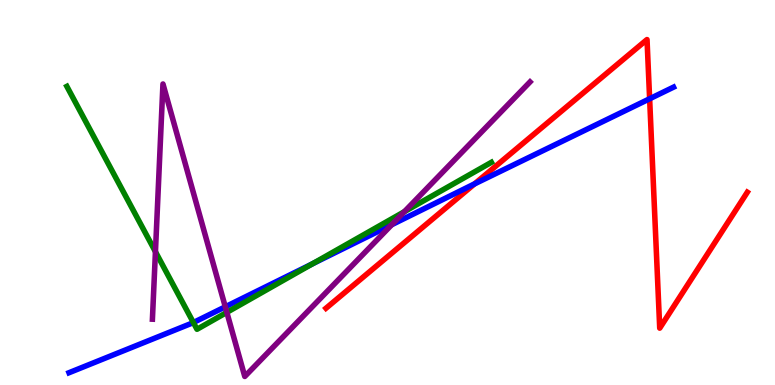[{'lines': ['blue', 'red'], 'intersections': [{'x': 6.12, 'y': 5.22}, {'x': 8.38, 'y': 7.43}]}, {'lines': ['green', 'red'], 'intersections': []}, {'lines': ['purple', 'red'], 'intersections': []}, {'lines': ['blue', 'green'], 'intersections': [{'x': 2.5, 'y': 1.62}, {'x': 4.03, 'y': 3.15}]}, {'lines': ['blue', 'purple'], 'intersections': [{'x': 2.91, 'y': 2.03}, {'x': 5.05, 'y': 4.16}]}, {'lines': ['green', 'purple'], 'intersections': [{'x': 2.01, 'y': 3.46}, {'x': 2.93, 'y': 1.89}, {'x': 5.22, 'y': 4.5}]}]